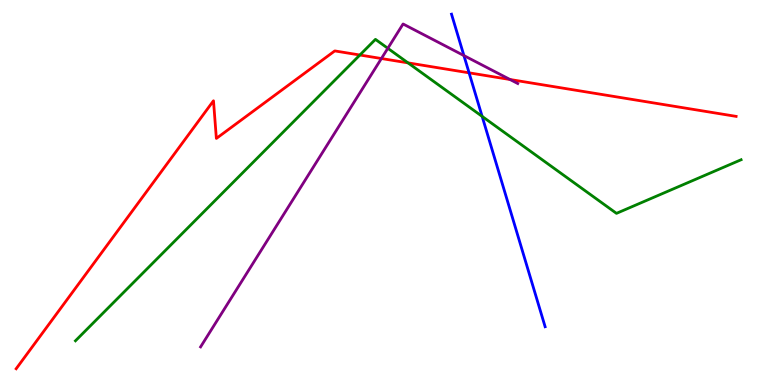[{'lines': ['blue', 'red'], 'intersections': [{'x': 6.05, 'y': 8.11}]}, {'lines': ['green', 'red'], 'intersections': [{'x': 4.64, 'y': 8.57}, {'x': 5.26, 'y': 8.37}]}, {'lines': ['purple', 'red'], 'intersections': [{'x': 4.92, 'y': 8.48}, {'x': 6.58, 'y': 7.94}]}, {'lines': ['blue', 'green'], 'intersections': [{'x': 6.22, 'y': 6.98}]}, {'lines': ['blue', 'purple'], 'intersections': [{'x': 5.99, 'y': 8.56}]}, {'lines': ['green', 'purple'], 'intersections': [{'x': 5.0, 'y': 8.75}]}]